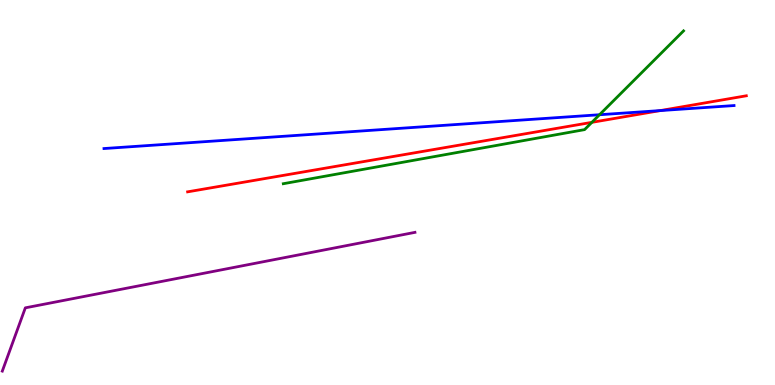[{'lines': ['blue', 'red'], 'intersections': [{'x': 8.52, 'y': 7.13}]}, {'lines': ['green', 'red'], 'intersections': [{'x': 7.64, 'y': 6.82}]}, {'lines': ['purple', 'red'], 'intersections': []}, {'lines': ['blue', 'green'], 'intersections': [{'x': 7.74, 'y': 7.02}]}, {'lines': ['blue', 'purple'], 'intersections': []}, {'lines': ['green', 'purple'], 'intersections': []}]